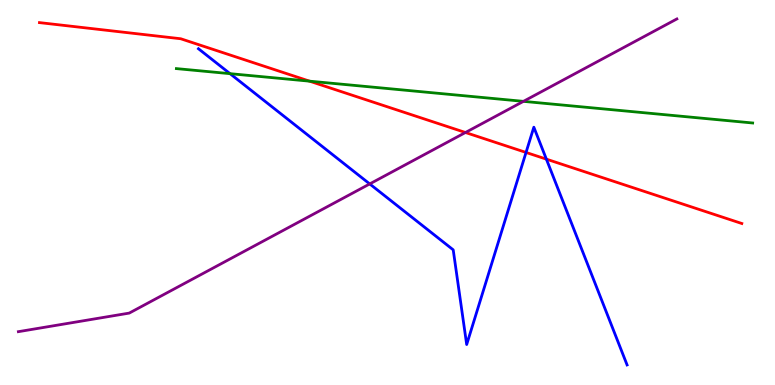[{'lines': ['blue', 'red'], 'intersections': [{'x': 6.79, 'y': 6.04}, {'x': 7.05, 'y': 5.87}]}, {'lines': ['green', 'red'], 'intersections': [{'x': 3.99, 'y': 7.89}]}, {'lines': ['purple', 'red'], 'intersections': [{'x': 6.01, 'y': 6.56}]}, {'lines': ['blue', 'green'], 'intersections': [{'x': 2.97, 'y': 8.09}]}, {'lines': ['blue', 'purple'], 'intersections': [{'x': 4.77, 'y': 5.22}]}, {'lines': ['green', 'purple'], 'intersections': [{'x': 6.75, 'y': 7.37}]}]